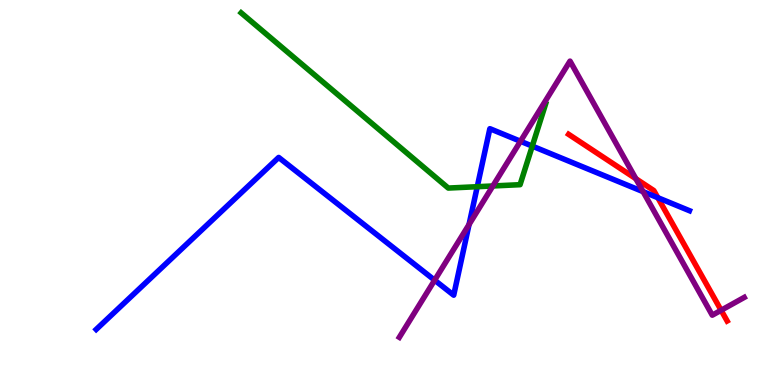[{'lines': ['blue', 'red'], 'intersections': [{'x': 8.49, 'y': 4.86}]}, {'lines': ['green', 'red'], 'intersections': []}, {'lines': ['purple', 'red'], 'intersections': [{'x': 8.2, 'y': 5.36}, {'x': 9.3, 'y': 1.94}]}, {'lines': ['blue', 'green'], 'intersections': [{'x': 6.16, 'y': 5.15}, {'x': 6.87, 'y': 6.2}]}, {'lines': ['blue', 'purple'], 'intersections': [{'x': 5.61, 'y': 2.72}, {'x': 6.05, 'y': 4.17}, {'x': 6.72, 'y': 6.33}, {'x': 8.3, 'y': 5.02}]}, {'lines': ['green', 'purple'], 'intersections': [{'x': 6.36, 'y': 5.17}]}]